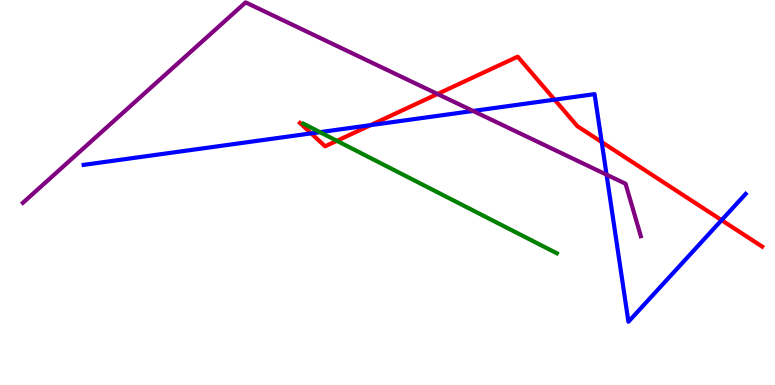[{'lines': ['blue', 'red'], 'intersections': [{'x': 4.02, 'y': 6.54}, {'x': 4.78, 'y': 6.75}, {'x': 7.16, 'y': 7.41}, {'x': 7.76, 'y': 6.31}, {'x': 9.31, 'y': 4.28}]}, {'lines': ['green', 'red'], 'intersections': [{'x': 4.35, 'y': 6.34}]}, {'lines': ['purple', 'red'], 'intersections': [{'x': 5.65, 'y': 7.56}]}, {'lines': ['blue', 'green'], 'intersections': [{'x': 4.13, 'y': 6.57}]}, {'lines': ['blue', 'purple'], 'intersections': [{'x': 6.1, 'y': 7.12}, {'x': 7.83, 'y': 5.46}]}, {'lines': ['green', 'purple'], 'intersections': []}]